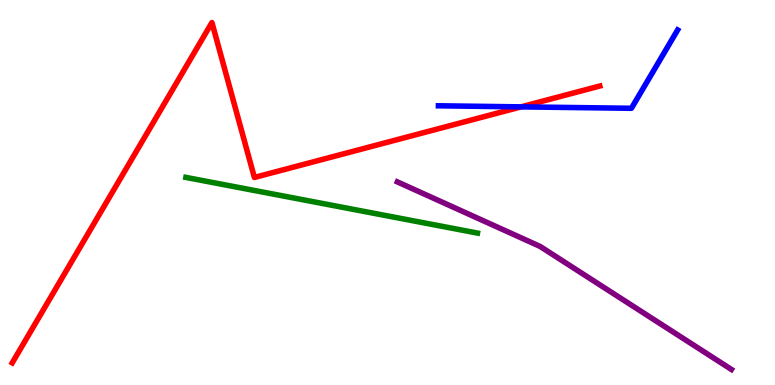[{'lines': ['blue', 'red'], 'intersections': [{'x': 6.72, 'y': 7.22}]}, {'lines': ['green', 'red'], 'intersections': []}, {'lines': ['purple', 'red'], 'intersections': []}, {'lines': ['blue', 'green'], 'intersections': []}, {'lines': ['blue', 'purple'], 'intersections': []}, {'lines': ['green', 'purple'], 'intersections': []}]